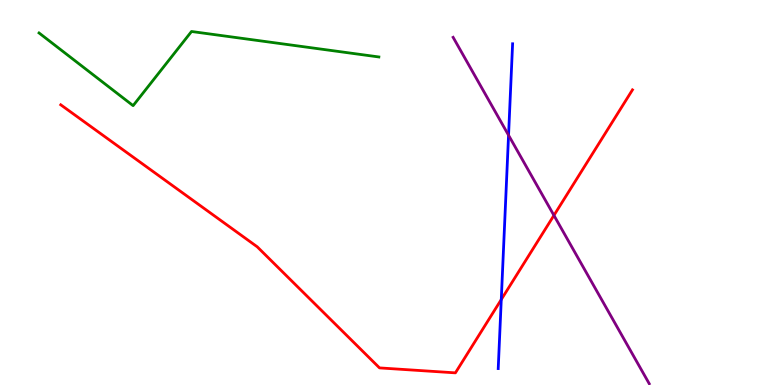[{'lines': ['blue', 'red'], 'intersections': [{'x': 6.47, 'y': 2.22}]}, {'lines': ['green', 'red'], 'intersections': []}, {'lines': ['purple', 'red'], 'intersections': [{'x': 7.15, 'y': 4.41}]}, {'lines': ['blue', 'green'], 'intersections': []}, {'lines': ['blue', 'purple'], 'intersections': [{'x': 6.56, 'y': 6.49}]}, {'lines': ['green', 'purple'], 'intersections': []}]